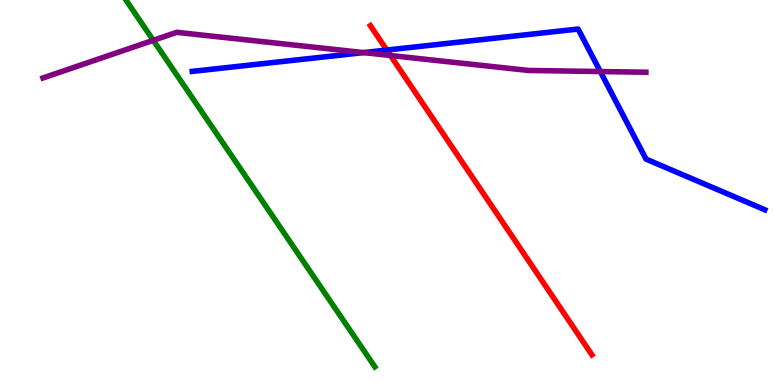[{'lines': ['blue', 'red'], 'intersections': [{'x': 4.99, 'y': 8.7}]}, {'lines': ['green', 'red'], 'intersections': []}, {'lines': ['purple', 'red'], 'intersections': [{'x': 5.04, 'y': 8.56}]}, {'lines': ['blue', 'green'], 'intersections': []}, {'lines': ['blue', 'purple'], 'intersections': [{'x': 4.69, 'y': 8.63}, {'x': 7.75, 'y': 8.14}]}, {'lines': ['green', 'purple'], 'intersections': [{'x': 1.98, 'y': 8.95}]}]